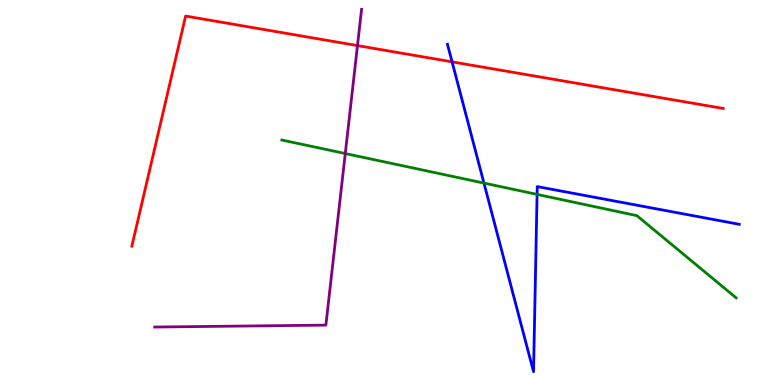[{'lines': ['blue', 'red'], 'intersections': [{'x': 5.83, 'y': 8.39}]}, {'lines': ['green', 'red'], 'intersections': []}, {'lines': ['purple', 'red'], 'intersections': [{'x': 4.61, 'y': 8.82}]}, {'lines': ['blue', 'green'], 'intersections': [{'x': 6.24, 'y': 5.24}, {'x': 6.93, 'y': 4.95}]}, {'lines': ['blue', 'purple'], 'intersections': []}, {'lines': ['green', 'purple'], 'intersections': [{'x': 4.46, 'y': 6.01}]}]